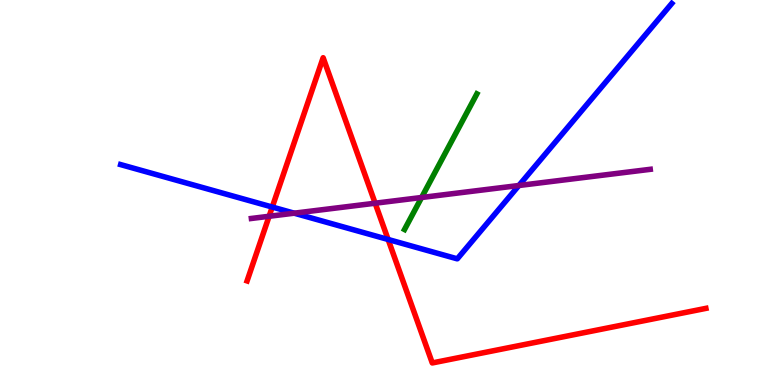[{'lines': ['blue', 'red'], 'intersections': [{'x': 3.51, 'y': 4.62}, {'x': 5.01, 'y': 3.78}]}, {'lines': ['green', 'red'], 'intersections': []}, {'lines': ['purple', 'red'], 'intersections': [{'x': 3.47, 'y': 4.38}, {'x': 4.84, 'y': 4.72}]}, {'lines': ['blue', 'green'], 'intersections': []}, {'lines': ['blue', 'purple'], 'intersections': [{'x': 3.8, 'y': 4.46}, {'x': 6.7, 'y': 5.18}]}, {'lines': ['green', 'purple'], 'intersections': [{'x': 5.44, 'y': 4.87}]}]